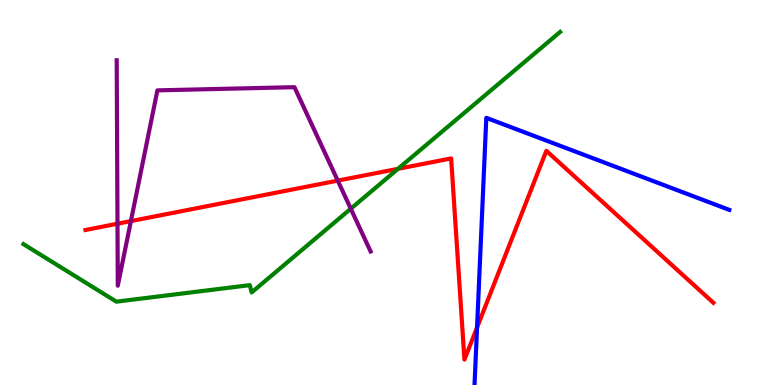[{'lines': ['blue', 'red'], 'intersections': [{'x': 6.16, 'y': 1.49}]}, {'lines': ['green', 'red'], 'intersections': [{'x': 5.14, 'y': 5.61}]}, {'lines': ['purple', 'red'], 'intersections': [{'x': 1.52, 'y': 4.19}, {'x': 1.69, 'y': 4.26}, {'x': 4.36, 'y': 5.31}]}, {'lines': ['blue', 'green'], 'intersections': []}, {'lines': ['blue', 'purple'], 'intersections': []}, {'lines': ['green', 'purple'], 'intersections': [{'x': 4.53, 'y': 4.58}]}]